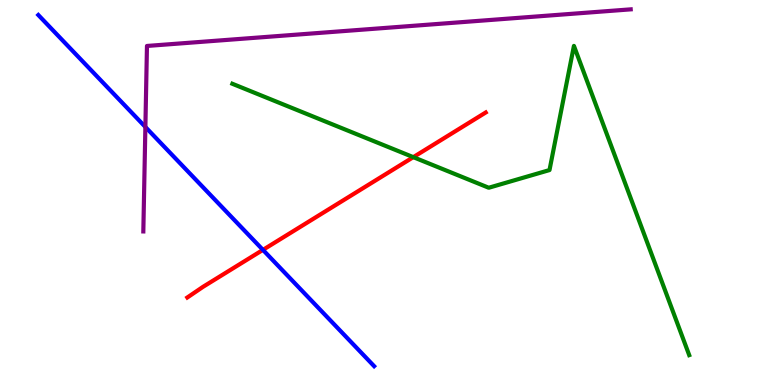[{'lines': ['blue', 'red'], 'intersections': [{'x': 3.39, 'y': 3.51}]}, {'lines': ['green', 'red'], 'intersections': [{'x': 5.33, 'y': 5.92}]}, {'lines': ['purple', 'red'], 'intersections': []}, {'lines': ['blue', 'green'], 'intersections': []}, {'lines': ['blue', 'purple'], 'intersections': [{'x': 1.88, 'y': 6.7}]}, {'lines': ['green', 'purple'], 'intersections': []}]